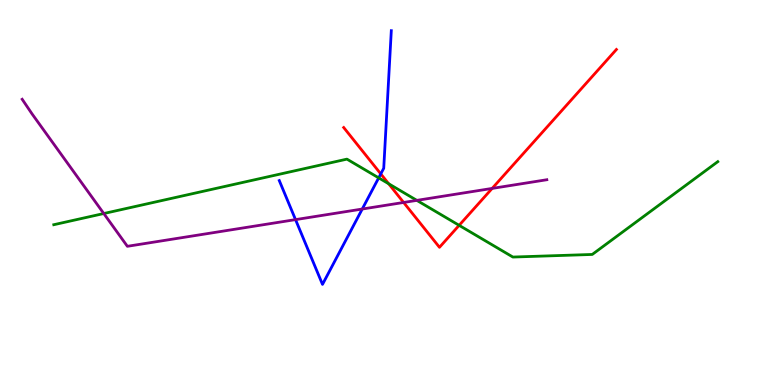[{'lines': ['blue', 'red'], 'intersections': [{'x': 4.91, 'y': 5.48}]}, {'lines': ['green', 'red'], 'intersections': [{'x': 5.01, 'y': 5.23}, {'x': 5.92, 'y': 4.15}]}, {'lines': ['purple', 'red'], 'intersections': [{'x': 5.21, 'y': 4.74}, {'x': 6.35, 'y': 5.11}]}, {'lines': ['blue', 'green'], 'intersections': [{'x': 4.89, 'y': 5.38}]}, {'lines': ['blue', 'purple'], 'intersections': [{'x': 3.81, 'y': 4.3}, {'x': 4.67, 'y': 4.57}]}, {'lines': ['green', 'purple'], 'intersections': [{'x': 1.34, 'y': 4.45}, {'x': 5.38, 'y': 4.8}]}]